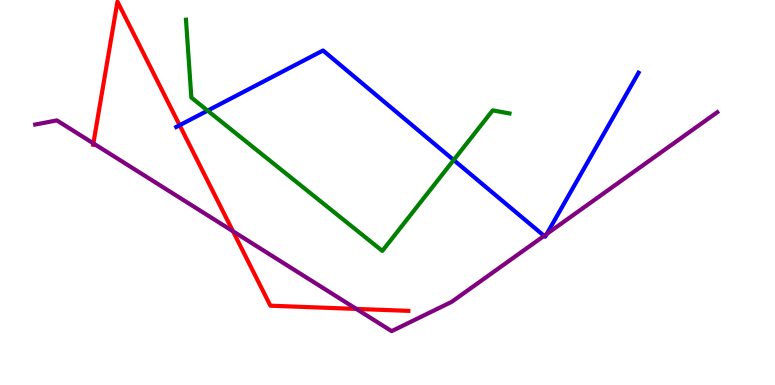[{'lines': ['blue', 'red'], 'intersections': [{'x': 2.32, 'y': 6.75}]}, {'lines': ['green', 'red'], 'intersections': []}, {'lines': ['purple', 'red'], 'intersections': [{'x': 1.2, 'y': 6.28}, {'x': 3.01, 'y': 3.99}, {'x': 4.6, 'y': 1.98}]}, {'lines': ['blue', 'green'], 'intersections': [{'x': 2.68, 'y': 7.13}, {'x': 5.85, 'y': 5.84}]}, {'lines': ['blue', 'purple'], 'intersections': [{'x': 7.02, 'y': 3.87}, {'x': 7.05, 'y': 3.92}]}, {'lines': ['green', 'purple'], 'intersections': []}]